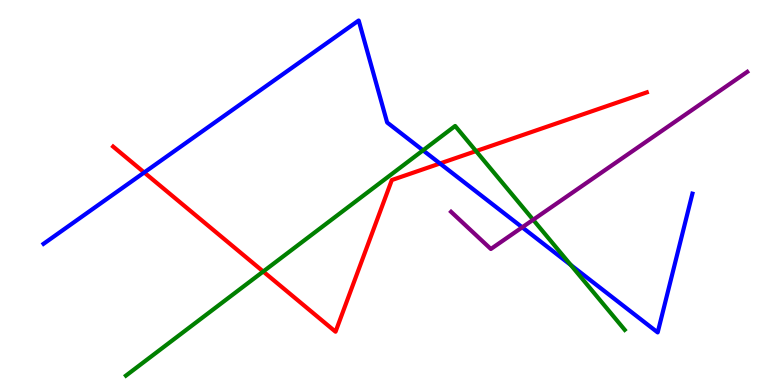[{'lines': ['blue', 'red'], 'intersections': [{'x': 1.86, 'y': 5.52}, {'x': 5.68, 'y': 5.75}]}, {'lines': ['green', 'red'], 'intersections': [{'x': 3.4, 'y': 2.95}, {'x': 6.14, 'y': 6.08}]}, {'lines': ['purple', 'red'], 'intersections': []}, {'lines': ['blue', 'green'], 'intersections': [{'x': 5.46, 'y': 6.1}, {'x': 7.36, 'y': 3.12}]}, {'lines': ['blue', 'purple'], 'intersections': [{'x': 6.74, 'y': 4.1}]}, {'lines': ['green', 'purple'], 'intersections': [{'x': 6.88, 'y': 4.29}]}]